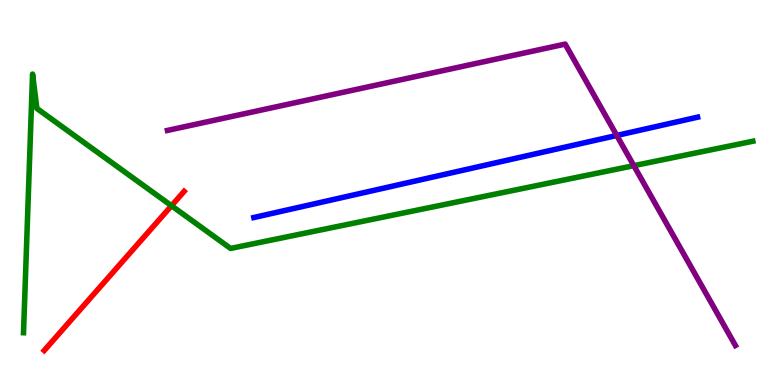[{'lines': ['blue', 'red'], 'intersections': []}, {'lines': ['green', 'red'], 'intersections': [{'x': 2.21, 'y': 4.66}]}, {'lines': ['purple', 'red'], 'intersections': []}, {'lines': ['blue', 'green'], 'intersections': []}, {'lines': ['blue', 'purple'], 'intersections': [{'x': 7.96, 'y': 6.48}]}, {'lines': ['green', 'purple'], 'intersections': [{'x': 8.18, 'y': 5.7}]}]